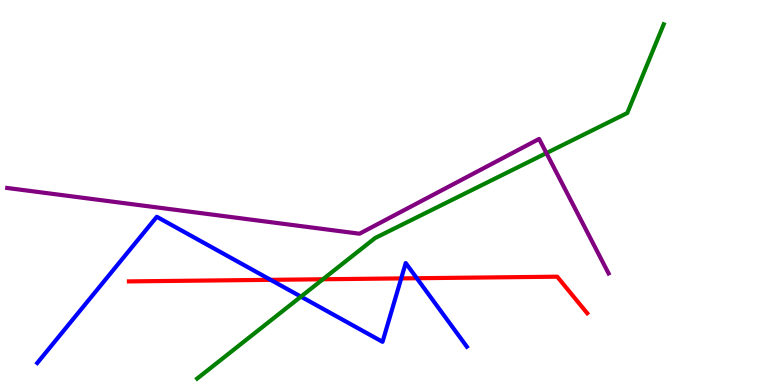[{'lines': ['blue', 'red'], 'intersections': [{'x': 3.49, 'y': 2.73}, {'x': 5.18, 'y': 2.77}, {'x': 5.38, 'y': 2.77}]}, {'lines': ['green', 'red'], 'intersections': [{'x': 4.17, 'y': 2.75}]}, {'lines': ['purple', 'red'], 'intersections': []}, {'lines': ['blue', 'green'], 'intersections': [{'x': 3.88, 'y': 2.3}]}, {'lines': ['blue', 'purple'], 'intersections': []}, {'lines': ['green', 'purple'], 'intersections': [{'x': 7.05, 'y': 6.02}]}]